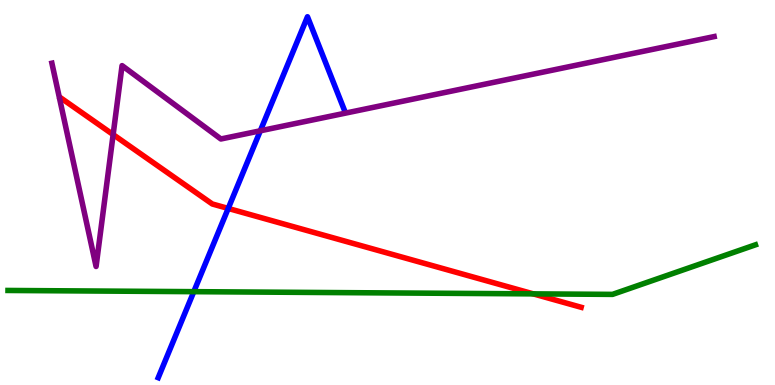[{'lines': ['blue', 'red'], 'intersections': [{'x': 2.94, 'y': 4.59}]}, {'lines': ['green', 'red'], 'intersections': [{'x': 6.88, 'y': 2.37}]}, {'lines': ['purple', 'red'], 'intersections': [{'x': 1.46, 'y': 6.5}]}, {'lines': ['blue', 'green'], 'intersections': [{'x': 2.5, 'y': 2.42}]}, {'lines': ['blue', 'purple'], 'intersections': [{'x': 3.36, 'y': 6.6}]}, {'lines': ['green', 'purple'], 'intersections': []}]